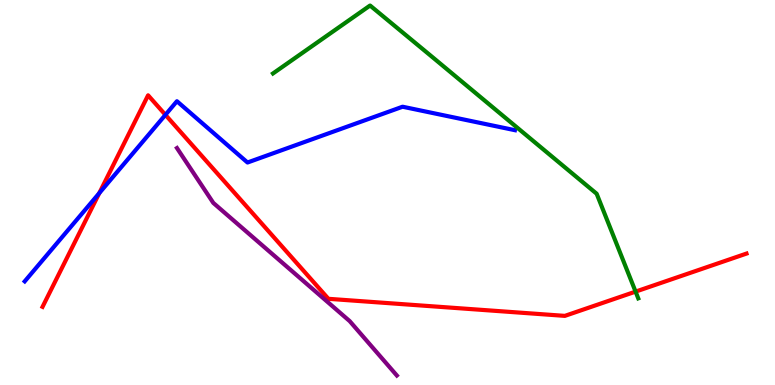[{'lines': ['blue', 'red'], 'intersections': [{'x': 1.28, 'y': 4.98}, {'x': 2.13, 'y': 7.02}]}, {'lines': ['green', 'red'], 'intersections': [{'x': 8.2, 'y': 2.43}]}, {'lines': ['purple', 'red'], 'intersections': []}, {'lines': ['blue', 'green'], 'intersections': []}, {'lines': ['blue', 'purple'], 'intersections': []}, {'lines': ['green', 'purple'], 'intersections': []}]